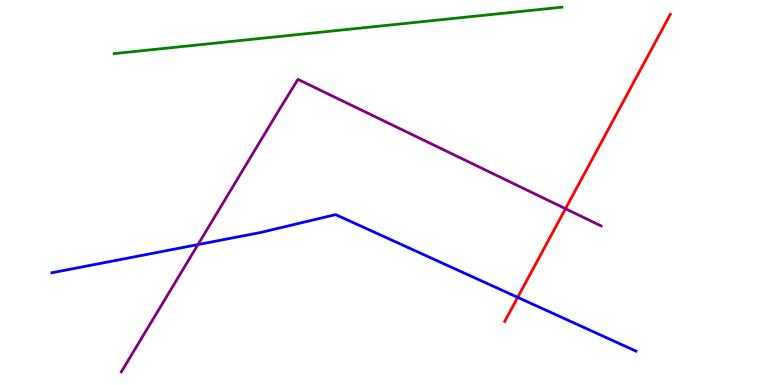[{'lines': ['blue', 'red'], 'intersections': [{'x': 6.68, 'y': 2.28}]}, {'lines': ['green', 'red'], 'intersections': []}, {'lines': ['purple', 'red'], 'intersections': [{'x': 7.3, 'y': 4.58}]}, {'lines': ['blue', 'green'], 'intersections': []}, {'lines': ['blue', 'purple'], 'intersections': [{'x': 2.55, 'y': 3.65}]}, {'lines': ['green', 'purple'], 'intersections': []}]